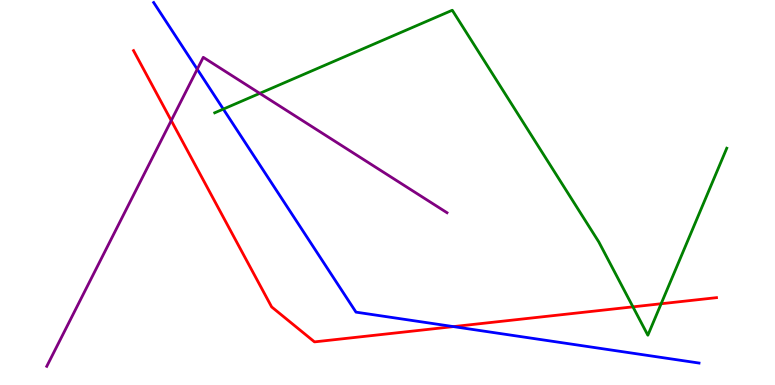[{'lines': ['blue', 'red'], 'intersections': [{'x': 5.85, 'y': 1.52}]}, {'lines': ['green', 'red'], 'intersections': [{'x': 8.17, 'y': 2.03}, {'x': 8.53, 'y': 2.11}]}, {'lines': ['purple', 'red'], 'intersections': [{'x': 2.21, 'y': 6.87}]}, {'lines': ['blue', 'green'], 'intersections': [{'x': 2.88, 'y': 7.17}]}, {'lines': ['blue', 'purple'], 'intersections': [{'x': 2.55, 'y': 8.2}]}, {'lines': ['green', 'purple'], 'intersections': [{'x': 3.35, 'y': 7.58}]}]